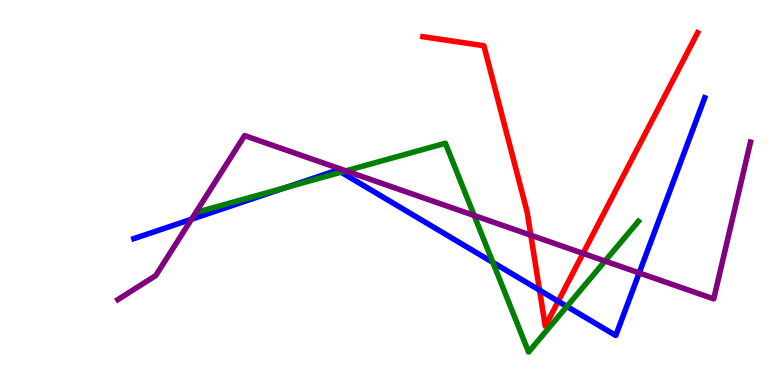[{'lines': ['blue', 'red'], 'intersections': [{'x': 6.96, 'y': 2.46}, {'x': 7.2, 'y': 2.17}]}, {'lines': ['green', 'red'], 'intersections': []}, {'lines': ['purple', 'red'], 'intersections': [{'x': 6.85, 'y': 3.89}, {'x': 7.52, 'y': 3.42}]}, {'lines': ['blue', 'green'], 'intersections': [{'x': 3.68, 'y': 5.13}, {'x': 4.4, 'y': 5.53}, {'x': 6.36, 'y': 3.18}, {'x': 7.31, 'y': 2.04}]}, {'lines': ['blue', 'purple'], 'intersections': [{'x': 2.47, 'y': 4.31}, {'x': 8.25, 'y': 2.91}]}, {'lines': ['green', 'purple'], 'intersections': [{'x': 4.46, 'y': 5.56}, {'x': 6.12, 'y': 4.4}, {'x': 7.81, 'y': 3.22}]}]